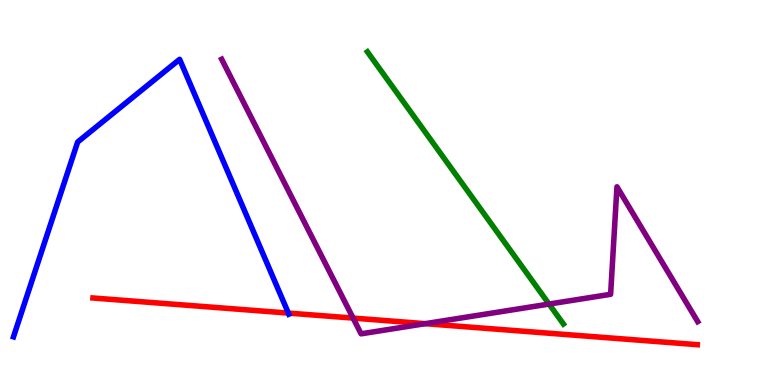[{'lines': ['blue', 'red'], 'intersections': [{'x': 3.72, 'y': 1.87}]}, {'lines': ['green', 'red'], 'intersections': []}, {'lines': ['purple', 'red'], 'intersections': [{'x': 4.56, 'y': 1.74}, {'x': 5.49, 'y': 1.59}]}, {'lines': ['blue', 'green'], 'intersections': []}, {'lines': ['blue', 'purple'], 'intersections': []}, {'lines': ['green', 'purple'], 'intersections': [{'x': 7.08, 'y': 2.1}]}]